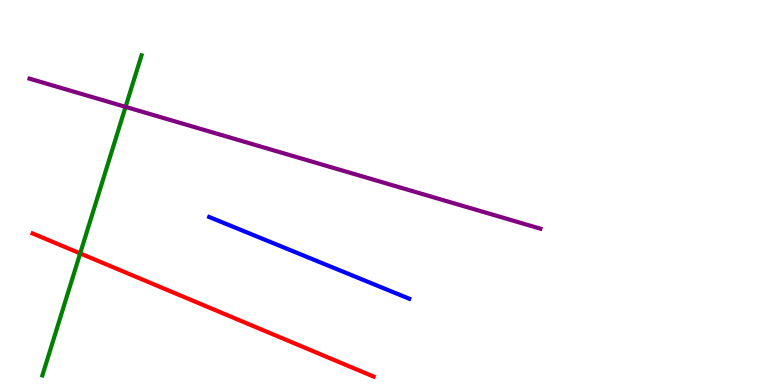[{'lines': ['blue', 'red'], 'intersections': []}, {'lines': ['green', 'red'], 'intersections': [{'x': 1.03, 'y': 3.42}]}, {'lines': ['purple', 'red'], 'intersections': []}, {'lines': ['blue', 'green'], 'intersections': []}, {'lines': ['blue', 'purple'], 'intersections': []}, {'lines': ['green', 'purple'], 'intersections': [{'x': 1.62, 'y': 7.22}]}]